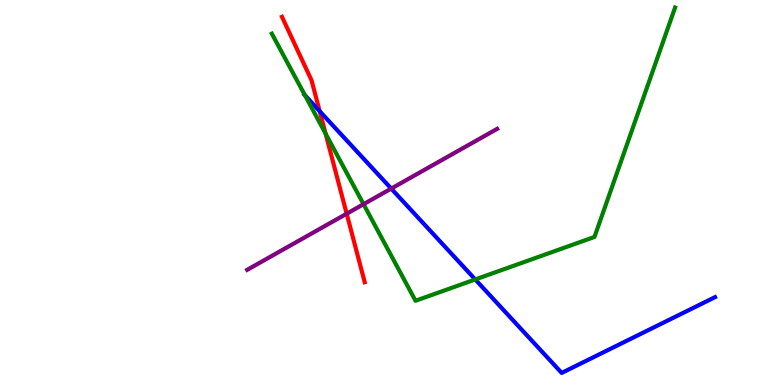[{'lines': ['blue', 'red'], 'intersections': [{'x': 4.12, 'y': 7.11}]}, {'lines': ['green', 'red'], 'intersections': [{'x': 4.2, 'y': 6.53}]}, {'lines': ['purple', 'red'], 'intersections': [{'x': 4.47, 'y': 4.45}]}, {'lines': ['blue', 'green'], 'intersections': [{'x': 3.93, 'y': 7.53}, {'x': 6.13, 'y': 2.74}]}, {'lines': ['blue', 'purple'], 'intersections': [{'x': 5.05, 'y': 5.1}]}, {'lines': ['green', 'purple'], 'intersections': [{'x': 4.69, 'y': 4.7}]}]